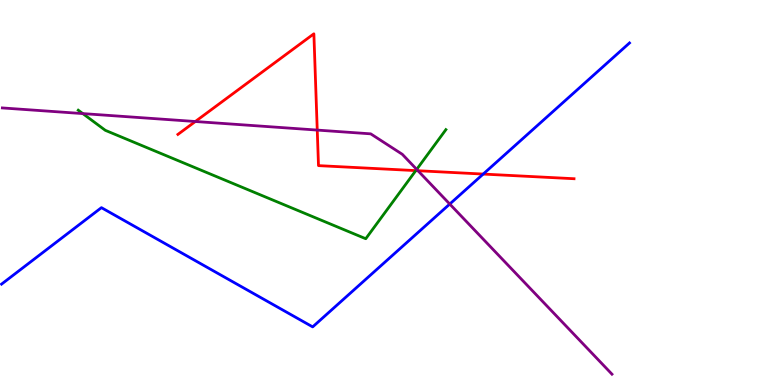[{'lines': ['blue', 'red'], 'intersections': [{'x': 6.23, 'y': 5.48}]}, {'lines': ['green', 'red'], 'intersections': [{'x': 5.37, 'y': 5.57}]}, {'lines': ['purple', 'red'], 'intersections': [{'x': 2.52, 'y': 6.84}, {'x': 4.09, 'y': 6.62}, {'x': 5.39, 'y': 5.57}]}, {'lines': ['blue', 'green'], 'intersections': []}, {'lines': ['blue', 'purple'], 'intersections': [{'x': 5.8, 'y': 4.7}]}, {'lines': ['green', 'purple'], 'intersections': [{'x': 1.07, 'y': 7.05}, {'x': 5.38, 'y': 5.6}]}]